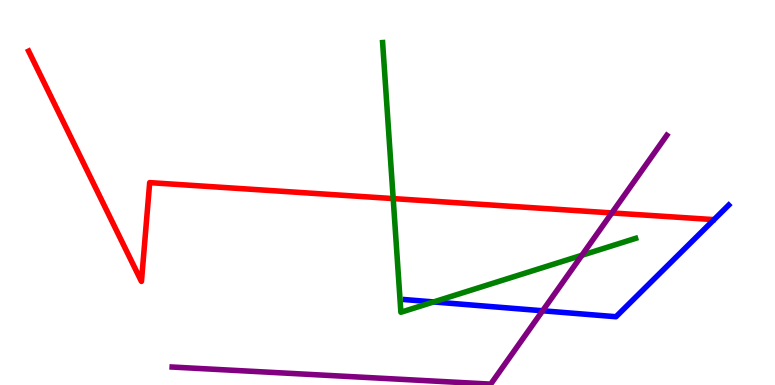[{'lines': ['blue', 'red'], 'intersections': []}, {'lines': ['green', 'red'], 'intersections': [{'x': 5.07, 'y': 4.84}]}, {'lines': ['purple', 'red'], 'intersections': [{'x': 7.89, 'y': 4.47}]}, {'lines': ['blue', 'green'], 'intersections': [{'x': 5.6, 'y': 2.16}]}, {'lines': ['blue', 'purple'], 'intersections': [{'x': 7.0, 'y': 1.93}]}, {'lines': ['green', 'purple'], 'intersections': [{'x': 7.51, 'y': 3.37}]}]